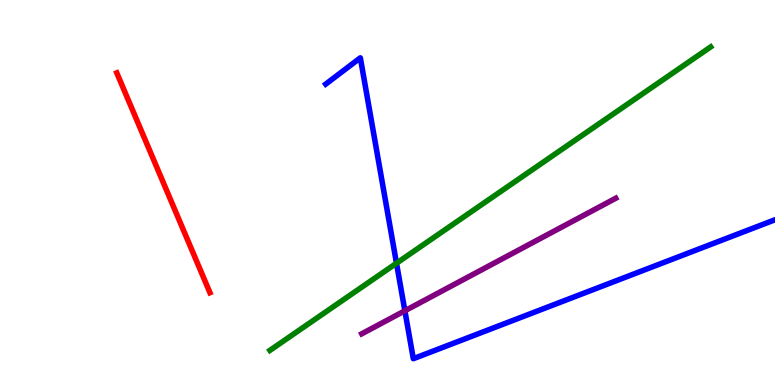[{'lines': ['blue', 'red'], 'intersections': []}, {'lines': ['green', 'red'], 'intersections': []}, {'lines': ['purple', 'red'], 'intersections': []}, {'lines': ['blue', 'green'], 'intersections': [{'x': 5.12, 'y': 3.16}]}, {'lines': ['blue', 'purple'], 'intersections': [{'x': 5.22, 'y': 1.93}]}, {'lines': ['green', 'purple'], 'intersections': []}]